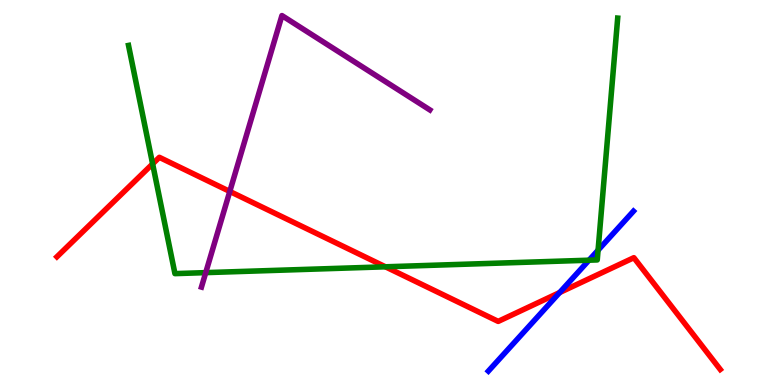[{'lines': ['blue', 'red'], 'intersections': [{'x': 7.22, 'y': 2.4}]}, {'lines': ['green', 'red'], 'intersections': [{'x': 1.97, 'y': 5.74}, {'x': 4.97, 'y': 3.07}]}, {'lines': ['purple', 'red'], 'intersections': [{'x': 2.97, 'y': 5.03}]}, {'lines': ['blue', 'green'], 'intersections': [{'x': 7.6, 'y': 3.24}, {'x': 7.72, 'y': 3.5}]}, {'lines': ['blue', 'purple'], 'intersections': []}, {'lines': ['green', 'purple'], 'intersections': [{'x': 2.65, 'y': 2.92}]}]